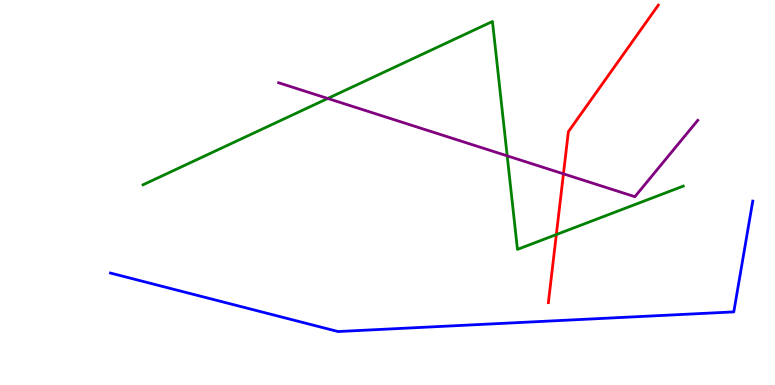[{'lines': ['blue', 'red'], 'intersections': []}, {'lines': ['green', 'red'], 'intersections': [{'x': 7.18, 'y': 3.91}]}, {'lines': ['purple', 'red'], 'intersections': [{'x': 7.27, 'y': 5.48}]}, {'lines': ['blue', 'green'], 'intersections': []}, {'lines': ['blue', 'purple'], 'intersections': []}, {'lines': ['green', 'purple'], 'intersections': [{'x': 4.23, 'y': 7.44}, {'x': 6.54, 'y': 5.95}]}]